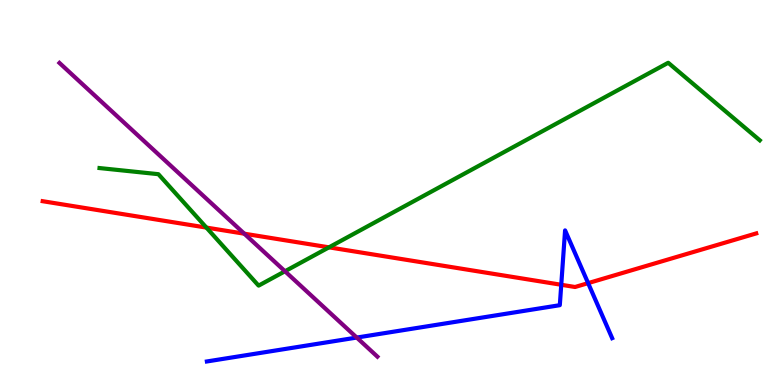[{'lines': ['blue', 'red'], 'intersections': [{'x': 7.24, 'y': 2.6}, {'x': 7.59, 'y': 2.65}]}, {'lines': ['green', 'red'], 'intersections': [{'x': 2.66, 'y': 4.09}, {'x': 4.24, 'y': 3.58}]}, {'lines': ['purple', 'red'], 'intersections': [{'x': 3.15, 'y': 3.93}]}, {'lines': ['blue', 'green'], 'intersections': []}, {'lines': ['blue', 'purple'], 'intersections': [{'x': 4.6, 'y': 1.23}]}, {'lines': ['green', 'purple'], 'intersections': [{'x': 3.68, 'y': 2.95}]}]